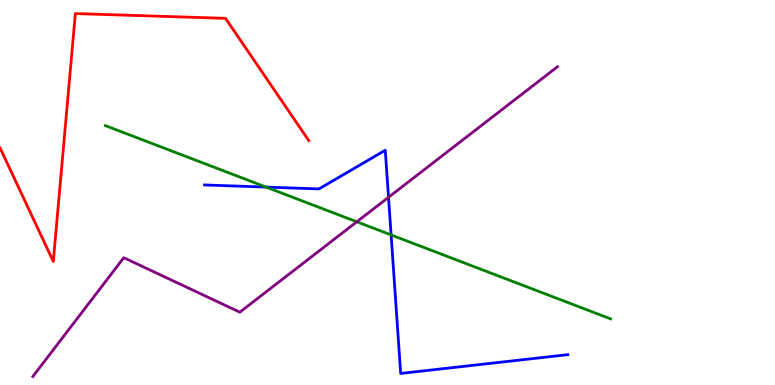[{'lines': ['blue', 'red'], 'intersections': []}, {'lines': ['green', 'red'], 'intersections': []}, {'lines': ['purple', 'red'], 'intersections': []}, {'lines': ['blue', 'green'], 'intersections': [{'x': 3.43, 'y': 5.14}, {'x': 5.05, 'y': 3.9}]}, {'lines': ['blue', 'purple'], 'intersections': [{'x': 5.01, 'y': 4.88}]}, {'lines': ['green', 'purple'], 'intersections': [{'x': 4.6, 'y': 4.24}]}]